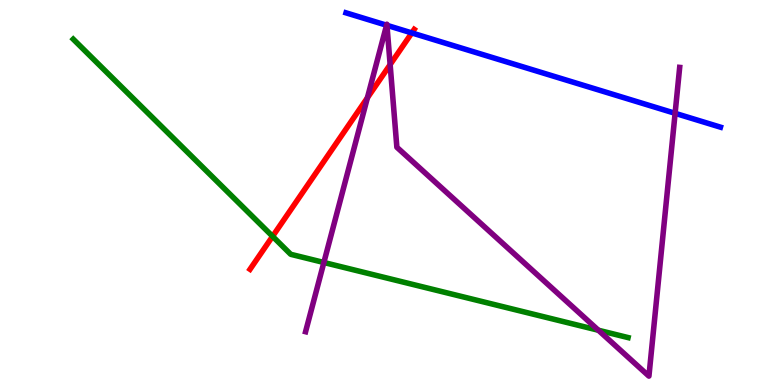[{'lines': ['blue', 'red'], 'intersections': [{'x': 5.31, 'y': 9.14}]}, {'lines': ['green', 'red'], 'intersections': [{'x': 3.52, 'y': 3.86}]}, {'lines': ['purple', 'red'], 'intersections': [{'x': 4.74, 'y': 7.46}, {'x': 5.03, 'y': 8.32}]}, {'lines': ['blue', 'green'], 'intersections': []}, {'lines': ['blue', 'purple'], 'intersections': [{'x': 4.99, 'y': 9.34}, {'x': 4.99, 'y': 9.34}, {'x': 8.71, 'y': 7.06}]}, {'lines': ['green', 'purple'], 'intersections': [{'x': 4.18, 'y': 3.18}, {'x': 7.72, 'y': 1.42}]}]